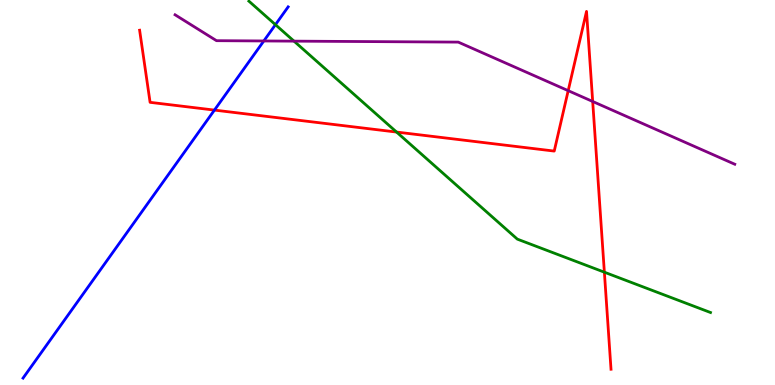[{'lines': ['blue', 'red'], 'intersections': [{'x': 2.77, 'y': 7.14}]}, {'lines': ['green', 'red'], 'intersections': [{'x': 5.12, 'y': 6.57}, {'x': 7.8, 'y': 2.93}]}, {'lines': ['purple', 'red'], 'intersections': [{'x': 7.33, 'y': 7.65}, {'x': 7.65, 'y': 7.36}]}, {'lines': ['blue', 'green'], 'intersections': [{'x': 3.55, 'y': 9.36}]}, {'lines': ['blue', 'purple'], 'intersections': [{'x': 3.4, 'y': 8.94}]}, {'lines': ['green', 'purple'], 'intersections': [{'x': 3.79, 'y': 8.93}]}]